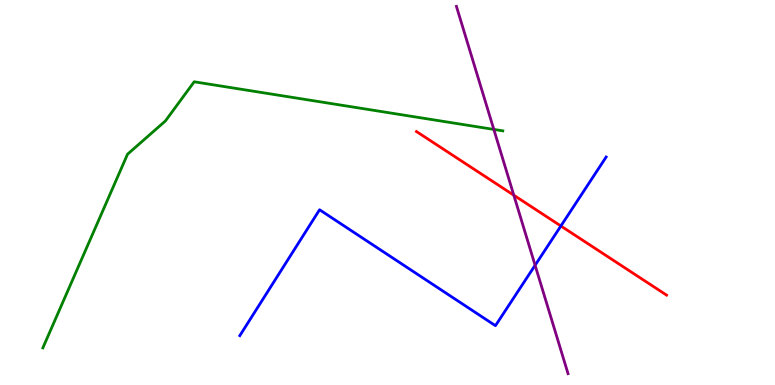[{'lines': ['blue', 'red'], 'intersections': [{'x': 7.24, 'y': 4.13}]}, {'lines': ['green', 'red'], 'intersections': []}, {'lines': ['purple', 'red'], 'intersections': [{'x': 6.63, 'y': 4.93}]}, {'lines': ['blue', 'green'], 'intersections': []}, {'lines': ['blue', 'purple'], 'intersections': [{'x': 6.9, 'y': 3.11}]}, {'lines': ['green', 'purple'], 'intersections': [{'x': 6.37, 'y': 6.64}]}]